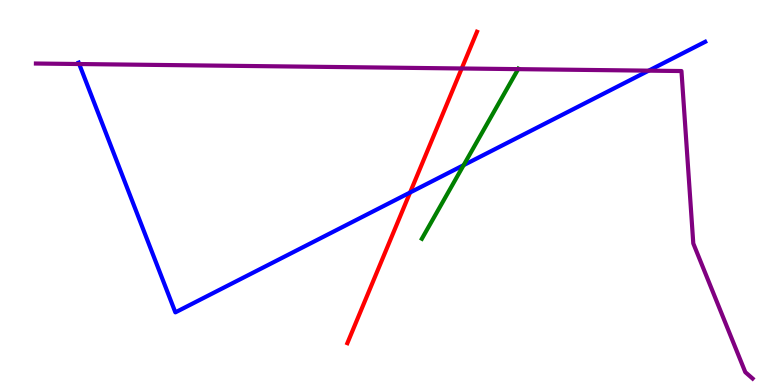[{'lines': ['blue', 'red'], 'intersections': [{'x': 5.29, 'y': 5.0}]}, {'lines': ['green', 'red'], 'intersections': []}, {'lines': ['purple', 'red'], 'intersections': [{'x': 5.96, 'y': 8.22}]}, {'lines': ['blue', 'green'], 'intersections': [{'x': 5.98, 'y': 5.71}]}, {'lines': ['blue', 'purple'], 'intersections': [{'x': 1.02, 'y': 8.34}, {'x': 8.37, 'y': 8.16}]}, {'lines': ['green', 'purple'], 'intersections': [{'x': 6.69, 'y': 8.2}]}]